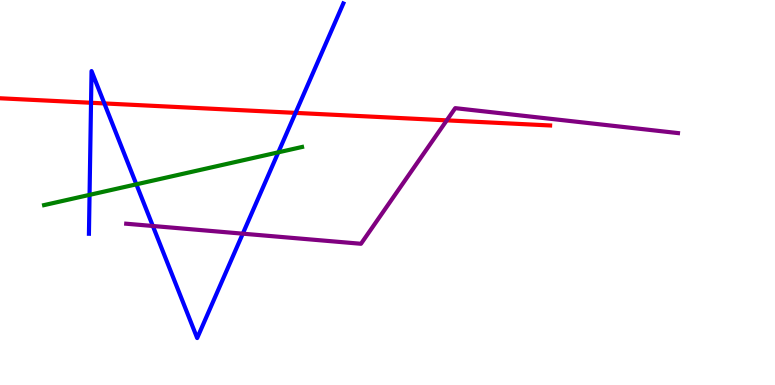[{'lines': ['blue', 'red'], 'intersections': [{'x': 1.17, 'y': 7.33}, {'x': 1.35, 'y': 7.31}, {'x': 3.81, 'y': 7.07}]}, {'lines': ['green', 'red'], 'intersections': []}, {'lines': ['purple', 'red'], 'intersections': [{'x': 5.76, 'y': 6.87}]}, {'lines': ['blue', 'green'], 'intersections': [{'x': 1.16, 'y': 4.94}, {'x': 1.76, 'y': 5.21}, {'x': 3.59, 'y': 6.04}]}, {'lines': ['blue', 'purple'], 'intersections': [{'x': 1.97, 'y': 4.13}, {'x': 3.13, 'y': 3.93}]}, {'lines': ['green', 'purple'], 'intersections': []}]